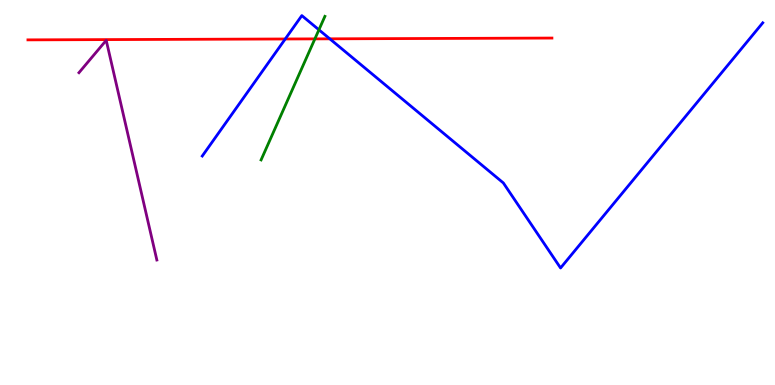[{'lines': ['blue', 'red'], 'intersections': [{'x': 3.68, 'y': 8.99}, {'x': 4.26, 'y': 8.99}]}, {'lines': ['green', 'red'], 'intersections': [{'x': 4.06, 'y': 8.99}]}, {'lines': ['purple', 'red'], 'intersections': []}, {'lines': ['blue', 'green'], 'intersections': [{'x': 4.12, 'y': 9.23}]}, {'lines': ['blue', 'purple'], 'intersections': []}, {'lines': ['green', 'purple'], 'intersections': []}]